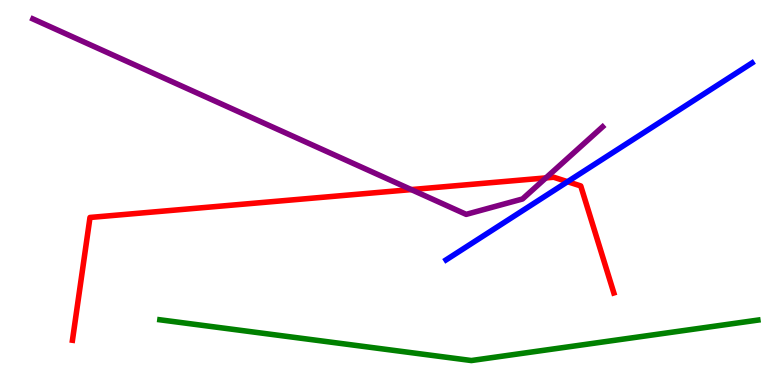[{'lines': ['blue', 'red'], 'intersections': [{'x': 7.32, 'y': 5.28}]}, {'lines': ['green', 'red'], 'intersections': []}, {'lines': ['purple', 'red'], 'intersections': [{'x': 5.31, 'y': 5.08}, {'x': 7.04, 'y': 5.38}]}, {'lines': ['blue', 'green'], 'intersections': []}, {'lines': ['blue', 'purple'], 'intersections': []}, {'lines': ['green', 'purple'], 'intersections': []}]